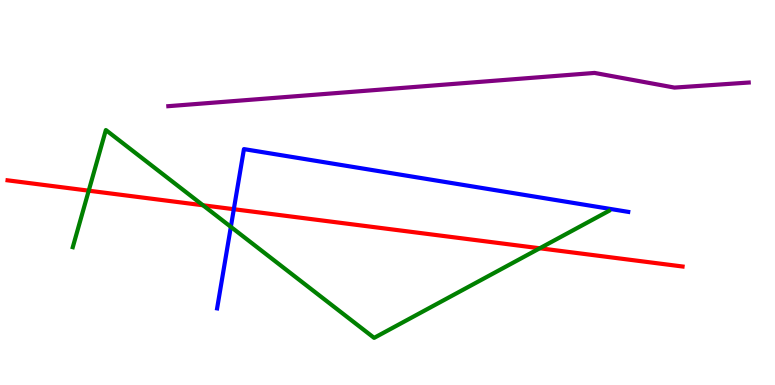[{'lines': ['blue', 'red'], 'intersections': [{'x': 3.02, 'y': 4.57}]}, {'lines': ['green', 'red'], 'intersections': [{'x': 1.14, 'y': 5.05}, {'x': 2.62, 'y': 4.67}, {'x': 6.96, 'y': 3.55}]}, {'lines': ['purple', 'red'], 'intersections': []}, {'lines': ['blue', 'green'], 'intersections': [{'x': 2.98, 'y': 4.11}]}, {'lines': ['blue', 'purple'], 'intersections': []}, {'lines': ['green', 'purple'], 'intersections': []}]